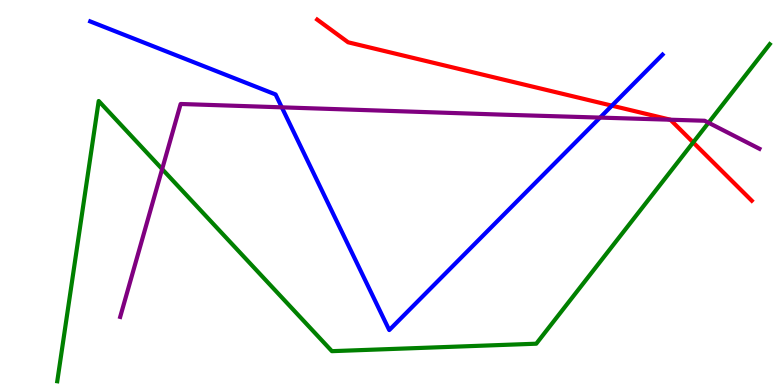[{'lines': ['blue', 'red'], 'intersections': [{'x': 7.9, 'y': 7.26}]}, {'lines': ['green', 'red'], 'intersections': [{'x': 8.94, 'y': 6.3}]}, {'lines': ['purple', 'red'], 'intersections': [{'x': 8.65, 'y': 6.89}]}, {'lines': ['blue', 'green'], 'intersections': []}, {'lines': ['blue', 'purple'], 'intersections': [{'x': 3.64, 'y': 7.21}, {'x': 7.74, 'y': 6.95}]}, {'lines': ['green', 'purple'], 'intersections': [{'x': 2.09, 'y': 5.61}, {'x': 9.14, 'y': 6.81}]}]